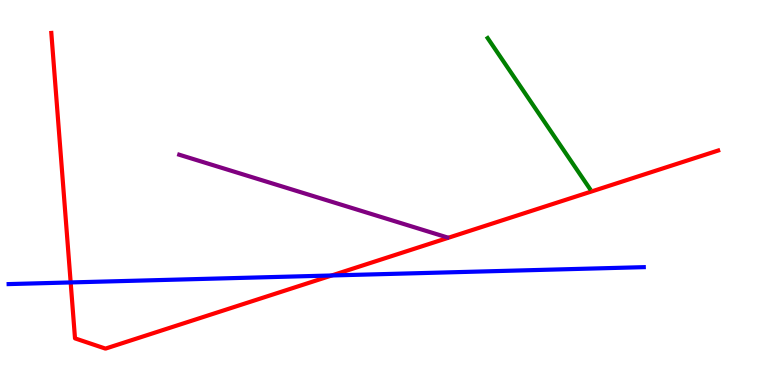[{'lines': ['blue', 'red'], 'intersections': [{'x': 0.912, 'y': 2.66}, {'x': 4.28, 'y': 2.84}]}, {'lines': ['green', 'red'], 'intersections': []}, {'lines': ['purple', 'red'], 'intersections': []}, {'lines': ['blue', 'green'], 'intersections': []}, {'lines': ['blue', 'purple'], 'intersections': []}, {'lines': ['green', 'purple'], 'intersections': []}]